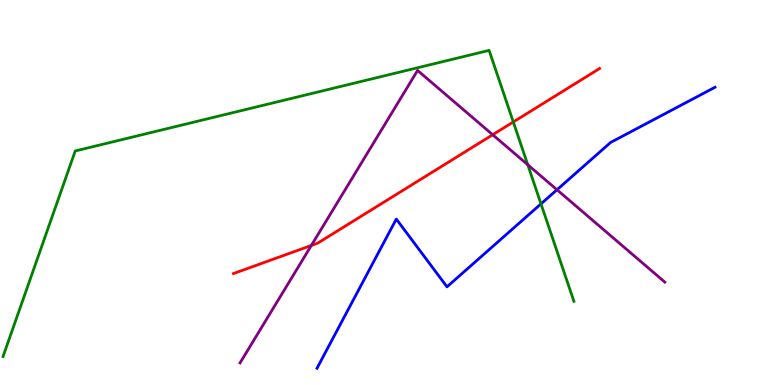[{'lines': ['blue', 'red'], 'intersections': []}, {'lines': ['green', 'red'], 'intersections': [{'x': 6.62, 'y': 6.83}]}, {'lines': ['purple', 'red'], 'intersections': [{'x': 4.02, 'y': 3.62}, {'x': 6.36, 'y': 6.5}]}, {'lines': ['blue', 'green'], 'intersections': [{'x': 6.98, 'y': 4.7}]}, {'lines': ['blue', 'purple'], 'intersections': [{'x': 7.19, 'y': 5.07}]}, {'lines': ['green', 'purple'], 'intersections': [{'x': 6.81, 'y': 5.72}]}]